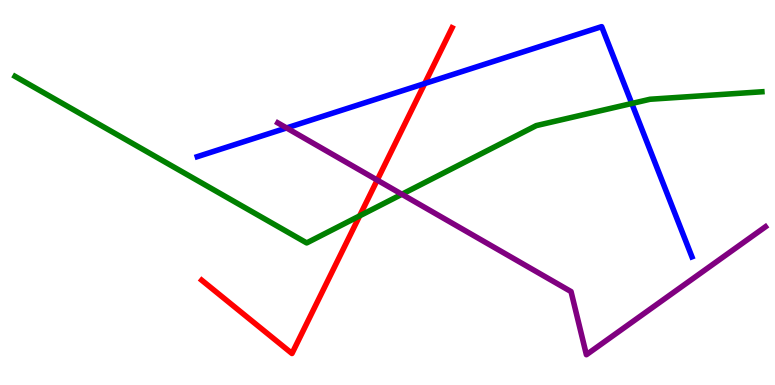[{'lines': ['blue', 'red'], 'intersections': [{'x': 5.48, 'y': 7.83}]}, {'lines': ['green', 'red'], 'intersections': [{'x': 4.64, 'y': 4.39}]}, {'lines': ['purple', 'red'], 'intersections': [{'x': 4.87, 'y': 5.32}]}, {'lines': ['blue', 'green'], 'intersections': [{'x': 8.15, 'y': 7.31}]}, {'lines': ['blue', 'purple'], 'intersections': [{'x': 3.7, 'y': 6.68}]}, {'lines': ['green', 'purple'], 'intersections': [{'x': 5.19, 'y': 4.95}]}]